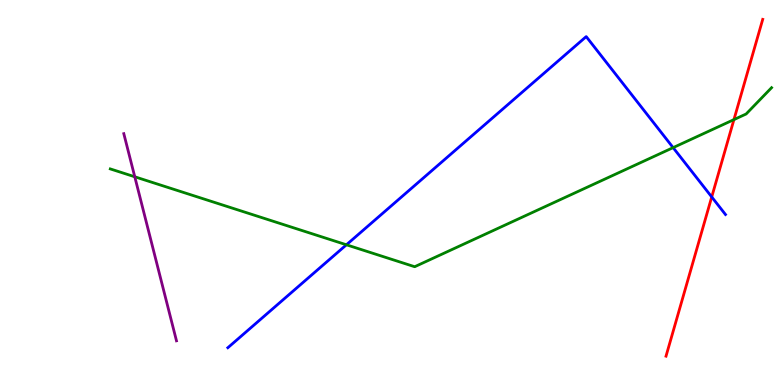[{'lines': ['blue', 'red'], 'intersections': [{'x': 9.18, 'y': 4.88}]}, {'lines': ['green', 'red'], 'intersections': [{'x': 9.47, 'y': 6.89}]}, {'lines': ['purple', 'red'], 'intersections': []}, {'lines': ['blue', 'green'], 'intersections': [{'x': 4.47, 'y': 3.64}, {'x': 8.69, 'y': 6.17}]}, {'lines': ['blue', 'purple'], 'intersections': []}, {'lines': ['green', 'purple'], 'intersections': [{'x': 1.74, 'y': 5.41}]}]